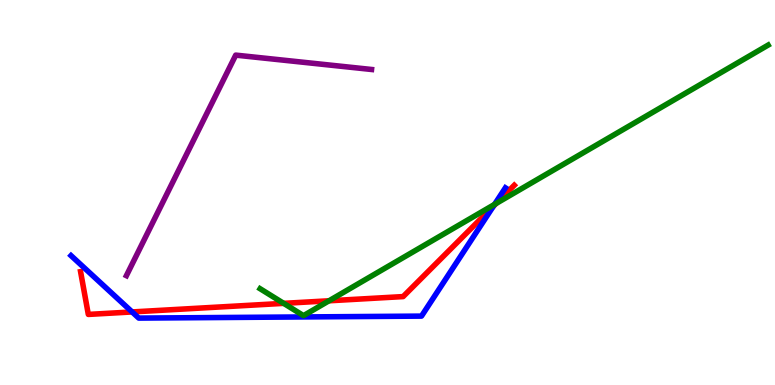[{'lines': ['blue', 'red'], 'intersections': [{'x': 1.7, 'y': 1.9}, {'x': 6.37, 'y': 4.65}]}, {'lines': ['green', 'red'], 'intersections': [{'x': 3.66, 'y': 2.12}, {'x': 4.25, 'y': 2.19}, {'x': 6.4, 'y': 4.71}]}, {'lines': ['purple', 'red'], 'intersections': []}, {'lines': ['blue', 'green'], 'intersections': [{'x': 6.38, 'y': 4.69}]}, {'lines': ['blue', 'purple'], 'intersections': []}, {'lines': ['green', 'purple'], 'intersections': []}]